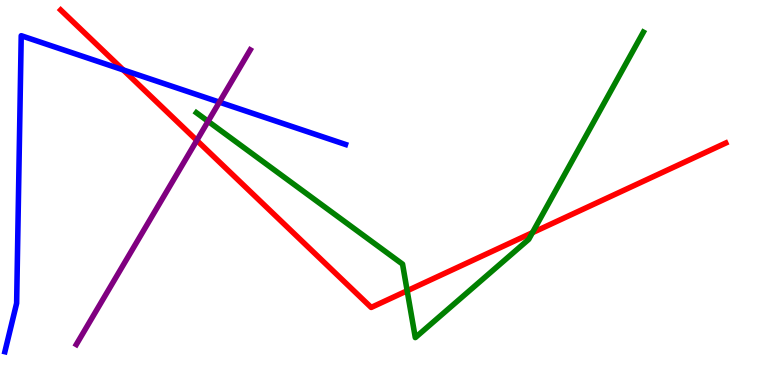[{'lines': ['blue', 'red'], 'intersections': [{'x': 1.59, 'y': 8.18}]}, {'lines': ['green', 'red'], 'intersections': [{'x': 5.25, 'y': 2.45}, {'x': 6.87, 'y': 3.96}]}, {'lines': ['purple', 'red'], 'intersections': [{'x': 2.54, 'y': 6.35}]}, {'lines': ['blue', 'green'], 'intersections': []}, {'lines': ['blue', 'purple'], 'intersections': [{'x': 2.83, 'y': 7.35}]}, {'lines': ['green', 'purple'], 'intersections': [{'x': 2.68, 'y': 6.85}]}]